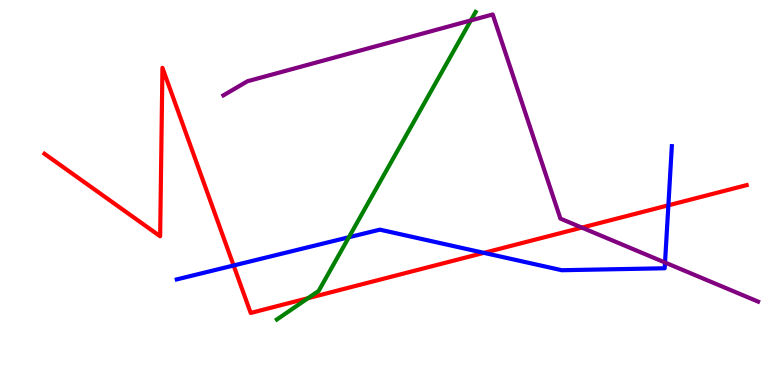[{'lines': ['blue', 'red'], 'intersections': [{'x': 3.01, 'y': 3.1}, {'x': 6.24, 'y': 3.43}, {'x': 8.62, 'y': 4.67}]}, {'lines': ['green', 'red'], 'intersections': [{'x': 3.97, 'y': 2.26}]}, {'lines': ['purple', 'red'], 'intersections': [{'x': 7.51, 'y': 4.09}]}, {'lines': ['blue', 'green'], 'intersections': [{'x': 4.5, 'y': 3.84}]}, {'lines': ['blue', 'purple'], 'intersections': [{'x': 8.58, 'y': 3.18}]}, {'lines': ['green', 'purple'], 'intersections': [{'x': 6.08, 'y': 9.47}]}]